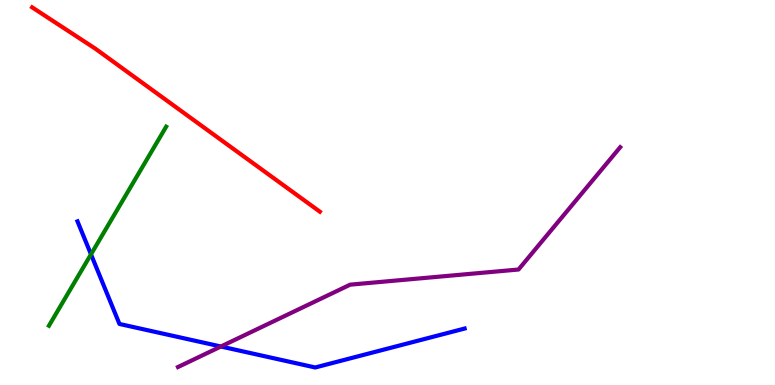[{'lines': ['blue', 'red'], 'intersections': []}, {'lines': ['green', 'red'], 'intersections': []}, {'lines': ['purple', 'red'], 'intersections': []}, {'lines': ['blue', 'green'], 'intersections': [{'x': 1.17, 'y': 3.39}]}, {'lines': ['blue', 'purple'], 'intersections': [{'x': 2.85, 'y': 1.0}]}, {'lines': ['green', 'purple'], 'intersections': []}]